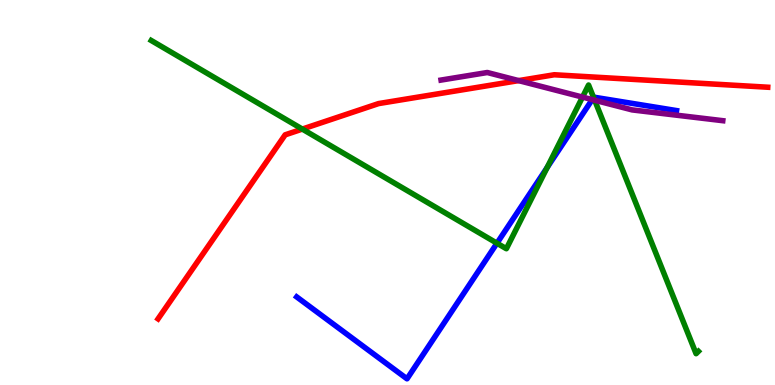[{'lines': ['blue', 'red'], 'intersections': []}, {'lines': ['green', 'red'], 'intersections': [{'x': 3.9, 'y': 6.65}]}, {'lines': ['purple', 'red'], 'intersections': [{'x': 6.69, 'y': 7.91}]}, {'lines': ['blue', 'green'], 'intersections': [{'x': 6.41, 'y': 3.68}, {'x': 7.06, 'y': 5.65}, {'x': 7.66, 'y': 7.47}]}, {'lines': ['blue', 'purple'], 'intersections': [{'x': 7.64, 'y': 7.41}]}, {'lines': ['green', 'purple'], 'intersections': [{'x': 7.52, 'y': 7.48}, {'x': 7.67, 'y': 7.4}]}]